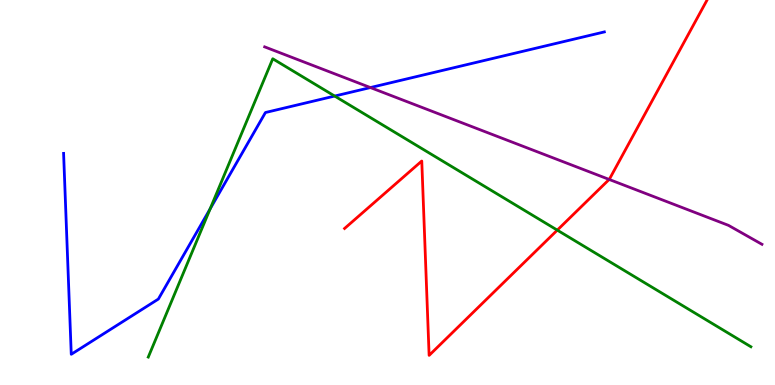[{'lines': ['blue', 'red'], 'intersections': []}, {'lines': ['green', 'red'], 'intersections': [{'x': 7.19, 'y': 4.02}]}, {'lines': ['purple', 'red'], 'intersections': [{'x': 7.86, 'y': 5.34}]}, {'lines': ['blue', 'green'], 'intersections': [{'x': 2.71, 'y': 4.57}, {'x': 4.32, 'y': 7.5}]}, {'lines': ['blue', 'purple'], 'intersections': [{'x': 4.78, 'y': 7.73}]}, {'lines': ['green', 'purple'], 'intersections': []}]